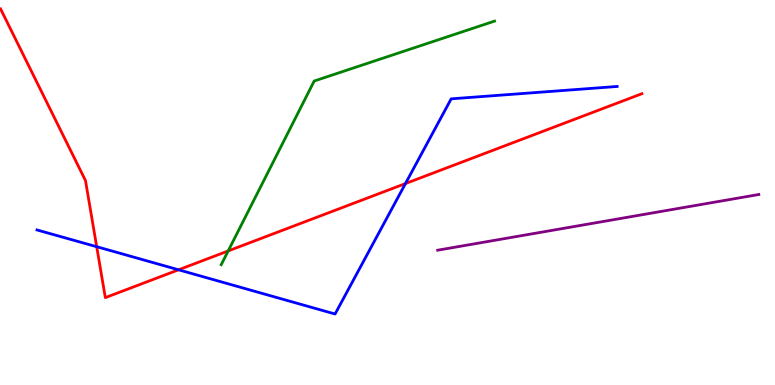[{'lines': ['blue', 'red'], 'intersections': [{'x': 1.25, 'y': 3.59}, {'x': 2.3, 'y': 2.99}, {'x': 5.23, 'y': 5.23}]}, {'lines': ['green', 'red'], 'intersections': [{'x': 2.94, 'y': 3.48}]}, {'lines': ['purple', 'red'], 'intersections': []}, {'lines': ['blue', 'green'], 'intersections': []}, {'lines': ['blue', 'purple'], 'intersections': []}, {'lines': ['green', 'purple'], 'intersections': []}]